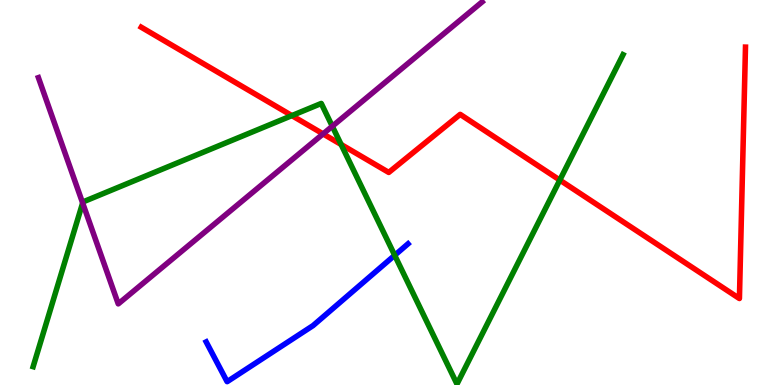[{'lines': ['blue', 'red'], 'intersections': []}, {'lines': ['green', 'red'], 'intersections': [{'x': 3.77, 'y': 7.0}, {'x': 4.4, 'y': 6.25}, {'x': 7.22, 'y': 5.32}]}, {'lines': ['purple', 'red'], 'intersections': [{'x': 4.17, 'y': 6.52}]}, {'lines': ['blue', 'green'], 'intersections': [{'x': 5.09, 'y': 3.37}]}, {'lines': ['blue', 'purple'], 'intersections': []}, {'lines': ['green', 'purple'], 'intersections': [{'x': 1.07, 'y': 4.73}, {'x': 4.29, 'y': 6.72}]}]